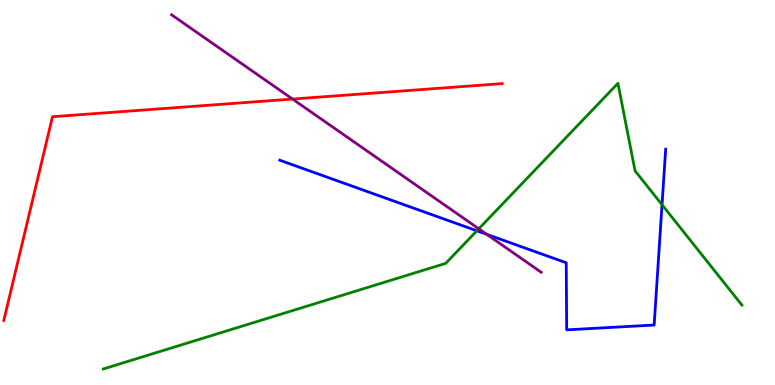[{'lines': ['blue', 'red'], 'intersections': []}, {'lines': ['green', 'red'], 'intersections': []}, {'lines': ['purple', 'red'], 'intersections': [{'x': 3.77, 'y': 7.43}]}, {'lines': ['blue', 'green'], 'intersections': [{'x': 6.15, 'y': 4.01}, {'x': 8.54, 'y': 4.68}]}, {'lines': ['blue', 'purple'], 'intersections': [{'x': 6.28, 'y': 3.91}]}, {'lines': ['green', 'purple'], 'intersections': [{'x': 6.18, 'y': 4.06}]}]